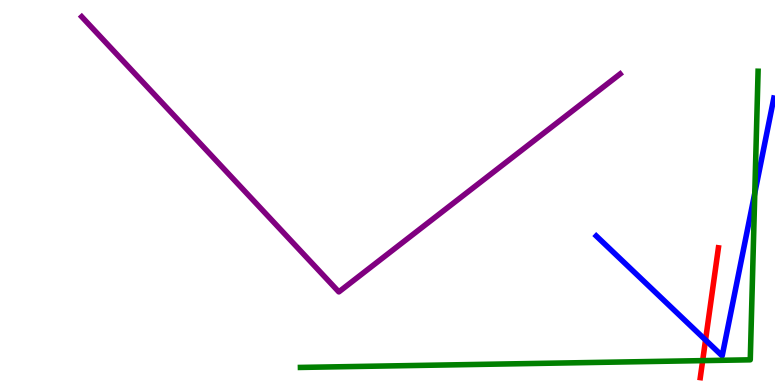[{'lines': ['blue', 'red'], 'intersections': [{'x': 9.1, 'y': 1.17}]}, {'lines': ['green', 'red'], 'intersections': [{'x': 9.07, 'y': 0.633}]}, {'lines': ['purple', 'red'], 'intersections': []}, {'lines': ['blue', 'green'], 'intersections': [{'x': 9.74, 'y': 4.98}]}, {'lines': ['blue', 'purple'], 'intersections': []}, {'lines': ['green', 'purple'], 'intersections': []}]